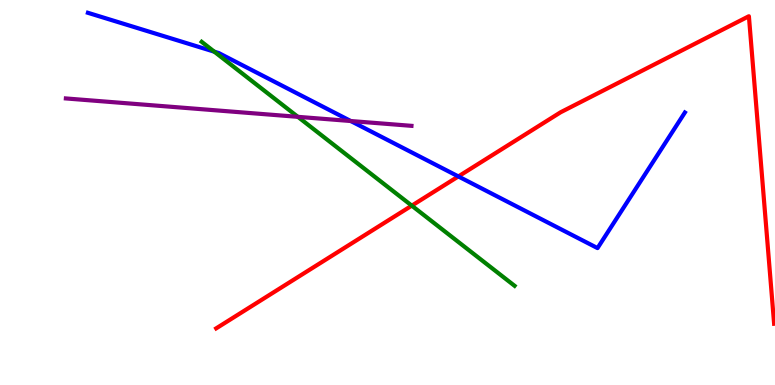[{'lines': ['blue', 'red'], 'intersections': [{'x': 5.91, 'y': 5.42}]}, {'lines': ['green', 'red'], 'intersections': [{'x': 5.31, 'y': 4.66}]}, {'lines': ['purple', 'red'], 'intersections': []}, {'lines': ['blue', 'green'], 'intersections': [{'x': 2.77, 'y': 8.66}]}, {'lines': ['blue', 'purple'], 'intersections': [{'x': 4.53, 'y': 6.86}]}, {'lines': ['green', 'purple'], 'intersections': [{'x': 3.84, 'y': 6.97}]}]